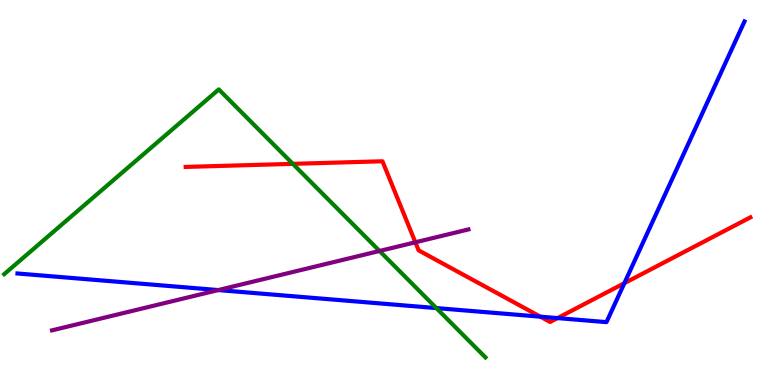[{'lines': ['blue', 'red'], 'intersections': [{'x': 6.97, 'y': 1.77}, {'x': 7.19, 'y': 1.74}, {'x': 8.06, 'y': 2.64}]}, {'lines': ['green', 'red'], 'intersections': [{'x': 3.78, 'y': 5.74}]}, {'lines': ['purple', 'red'], 'intersections': [{'x': 5.36, 'y': 3.71}]}, {'lines': ['blue', 'green'], 'intersections': [{'x': 5.63, 'y': 2.0}]}, {'lines': ['blue', 'purple'], 'intersections': [{'x': 2.82, 'y': 2.47}]}, {'lines': ['green', 'purple'], 'intersections': [{'x': 4.9, 'y': 3.48}]}]